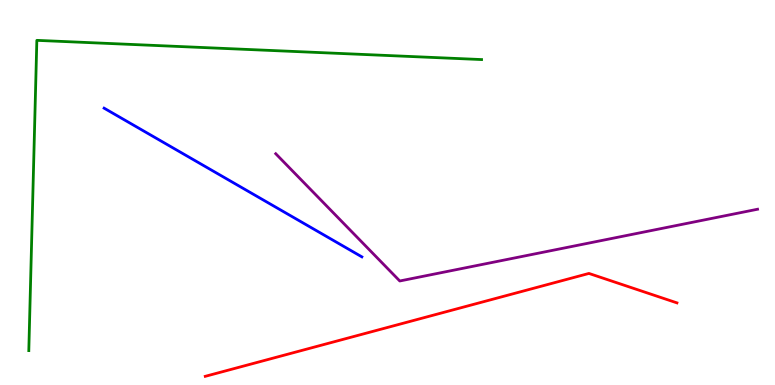[{'lines': ['blue', 'red'], 'intersections': []}, {'lines': ['green', 'red'], 'intersections': []}, {'lines': ['purple', 'red'], 'intersections': []}, {'lines': ['blue', 'green'], 'intersections': []}, {'lines': ['blue', 'purple'], 'intersections': []}, {'lines': ['green', 'purple'], 'intersections': []}]